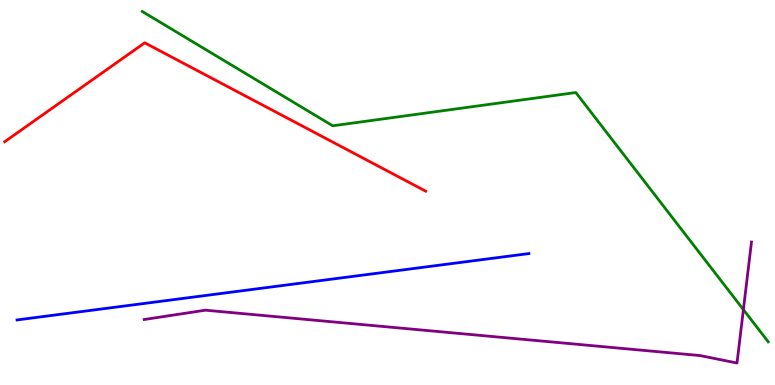[{'lines': ['blue', 'red'], 'intersections': []}, {'lines': ['green', 'red'], 'intersections': []}, {'lines': ['purple', 'red'], 'intersections': []}, {'lines': ['blue', 'green'], 'intersections': []}, {'lines': ['blue', 'purple'], 'intersections': []}, {'lines': ['green', 'purple'], 'intersections': [{'x': 9.59, 'y': 1.96}]}]